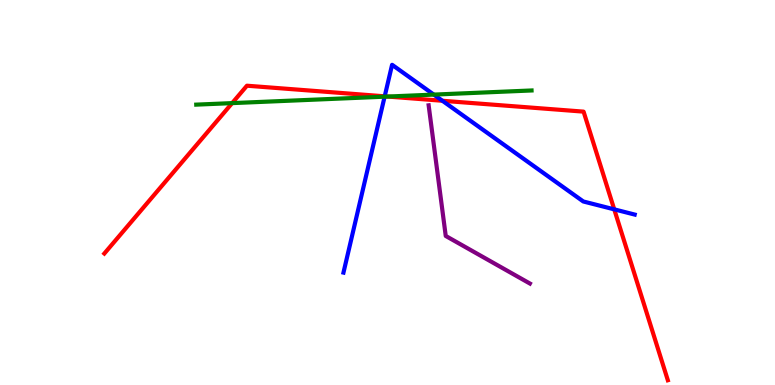[{'lines': ['blue', 'red'], 'intersections': [{'x': 4.96, 'y': 7.5}, {'x': 5.71, 'y': 7.38}, {'x': 7.93, 'y': 4.56}]}, {'lines': ['green', 'red'], 'intersections': [{'x': 3.0, 'y': 7.32}, {'x': 5.0, 'y': 7.49}]}, {'lines': ['purple', 'red'], 'intersections': []}, {'lines': ['blue', 'green'], 'intersections': [{'x': 4.96, 'y': 7.49}, {'x': 5.6, 'y': 7.54}]}, {'lines': ['blue', 'purple'], 'intersections': []}, {'lines': ['green', 'purple'], 'intersections': []}]